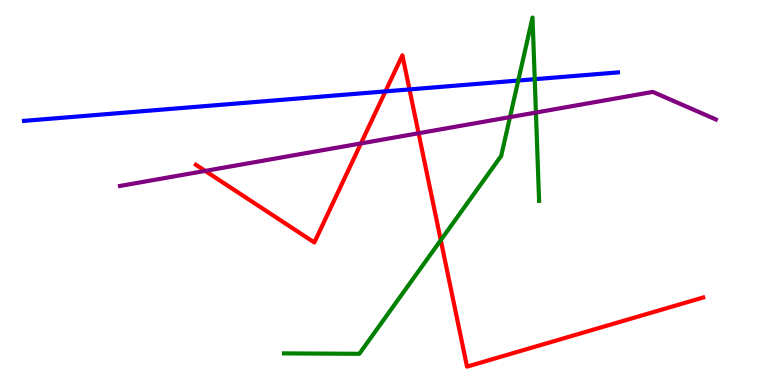[{'lines': ['blue', 'red'], 'intersections': [{'x': 4.97, 'y': 7.63}, {'x': 5.28, 'y': 7.68}]}, {'lines': ['green', 'red'], 'intersections': [{'x': 5.69, 'y': 3.76}]}, {'lines': ['purple', 'red'], 'intersections': [{'x': 2.65, 'y': 5.56}, {'x': 4.66, 'y': 6.27}, {'x': 5.4, 'y': 6.54}]}, {'lines': ['blue', 'green'], 'intersections': [{'x': 6.69, 'y': 7.91}, {'x': 6.9, 'y': 7.94}]}, {'lines': ['blue', 'purple'], 'intersections': []}, {'lines': ['green', 'purple'], 'intersections': [{'x': 6.58, 'y': 6.96}, {'x': 6.92, 'y': 7.08}]}]